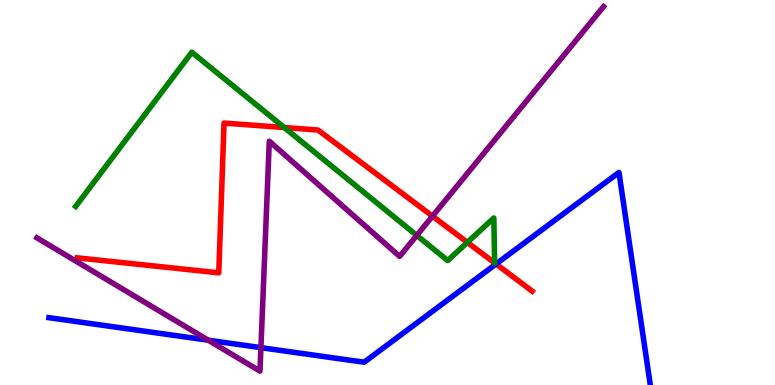[{'lines': ['blue', 'red'], 'intersections': [{'x': 6.4, 'y': 3.14}]}, {'lines': ['green', 'red'], 'intersections': [{'x': 3.67, 'y': 6.69}, {'x': 6.03, 'y': 3.7}]}, {'lines': ['purple', 'red'], 'intersections': [{'x': 5.58, 'y': 4.39}]}, {'lines': ['blue', 'green'], 'intersections': []}, {'lines': ['blue', 'purple'], 'intersections': [{'x': 2.69, 'y': 1.16}, {'x': 3.37, 'y': 0.97}]}, {'lines': ['green', 'purple'], 'intersections': [{'x': 5.38, 'y': 3.89}]}]